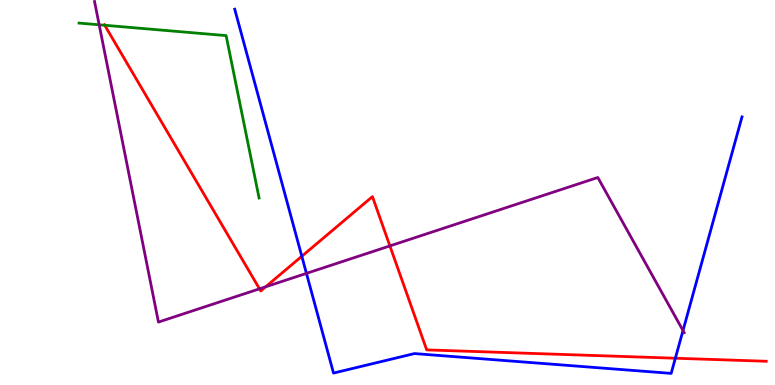[{'lines': ['blue', 'red'], 'intersections': [{'x': 3.89, 'y': 3.34}, {'x': 8.71, 'y': 0.695}]}, {'lines': ['green', 'red'], 'intersections': [{'x': 1.35, 'y': 9.34}]}, {'lines': ['purple', 'red'], 'intersections': [{'x': 3.35, 'y': 2.5}, {'x': 3.43, 'y': 2.55}, {'x': 5.03, 'y': 3.61}]}, {'lines': ['blue', 'green'], 'intersections': []}, {'lines': ['blue', 'purple'], 'intersections': [{'x': 3.95, 'y': 2.9}, {'x': 8.81, 'y': 1.41}]}, {'lines': ['green', 'purple'], 'intersections': [{'x': 1.28, 'y': 9.36}]}]